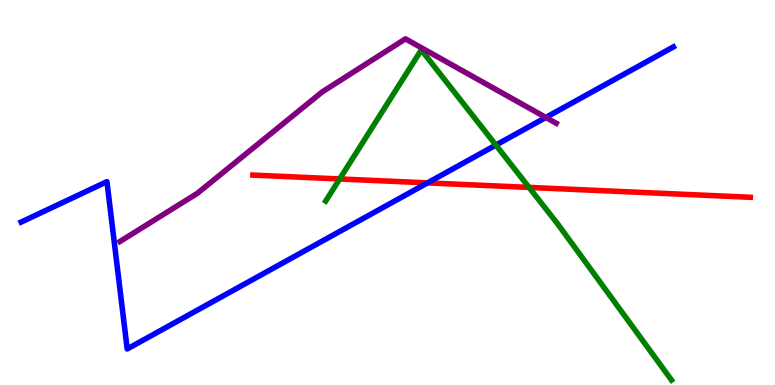[{'lines': ['blue', 'red'], 'intersections': [{'x': 5.52, 'y': 5.25}]}, {'lines': ['green', 'red'], 'intersections': [{'x': 4.38, 'y': 5.35}, {'x': 6.83, 'y': 5.13}]}, {'lines': ['purple', 'red'], 'intersections': []}, {'lines': ['blue', 'green'], 'intersections': [{'x': 6.4, 'y': 6.23}]}, {'lines': ['blue', 'purple'], 'intersections': [{'x': 7.04, 'y': 6.95}]}, {'lines': ['green', 'purple'], 'intersections': []}]